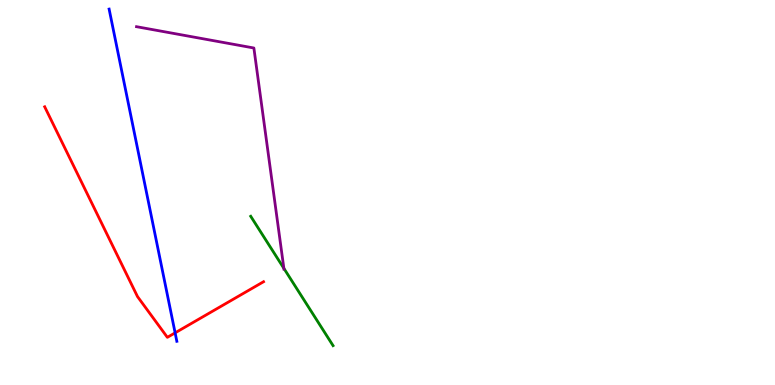[{'lines': ['blue', 'red'], 'intersections': [{'x': 2.26, 'y': 1.35}]}, {'lines': ['green', 'red'], 'intersections': []}, {'lines': ['purple', 'red'], 'intersections': []}, {'lines': ['blue', 'green'], 'intersections': []}, {'lines': ['blue', 'purple'], 'intersections': []}, {'lines': ['green', 'purple'], 'intersections': [{'x': 3.66, 'y': 3.03}]}]